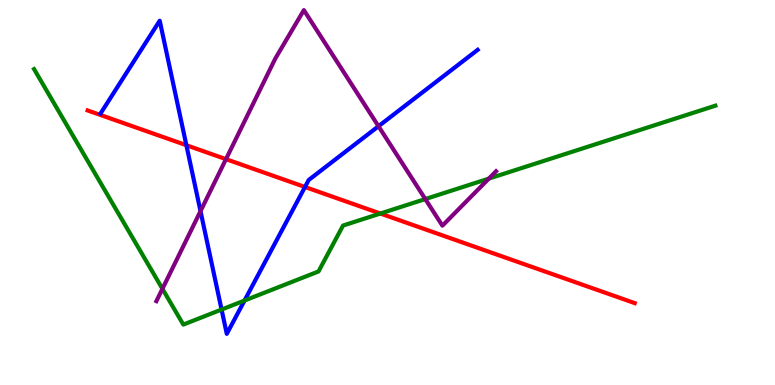[{'lines': ['blue', 'red'], 'intersections': [{'x': 2.4, 'y': 6.23}, {'x': 3.94, 'y': 5.14}]}, {'lines': ['green', 'red'], 'intersections': [{'x': 4.91, 'y': 4.45}]}, {'lines': ['purple', 'red'], 'intersections': [{'x': 2.92, 'y': 5.87}]}, {'lines': ['blue', 'green'], 'intersections': [{'x': 2.86, 'y': 1.96}, {'x': 3.16, 'y': 2.19}]}, {'lines': ['blue', 'purple'], 'intersections': [{'x': 2.59, 'y': 4.52}, {'x': 4.88, 'y': 6.72}]}, {'lines': ['green', 'purple'], 'intersections': [{'x': 2.1, 'y': 2.5}, {'x': 5.49, 'y': 4.83}, {'x': 6.31, 'y': 5.36}]}]